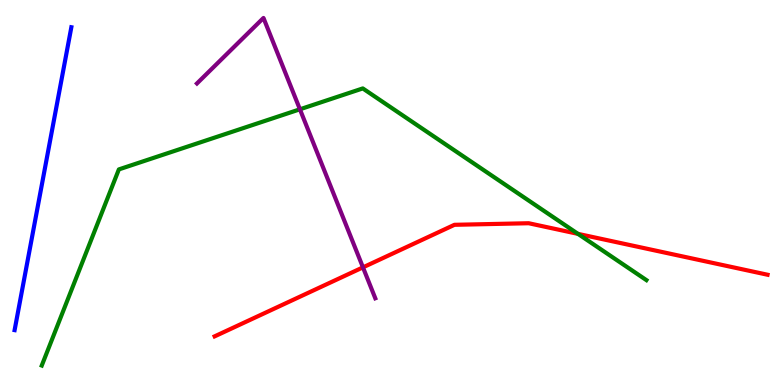[{'lines': ['blue', 'red'], 'intersections': []}, {'lines': ['green', 'red'], 'intersections': [{'x': 7.46, 'y': 3.93}]}, {'lines': ['purple', 'red'], 'intersections': [{'x': 4.68, 'y': 3.06}]}, {'lines': ['blue', 'green'], 'intersections': []}, {'lines': ['blue', 'purple'], 'intersections': []}, {'lines': ['green', 'purple'], 'intersections': [{'x': 3.87, 'y': 7.16}]}]